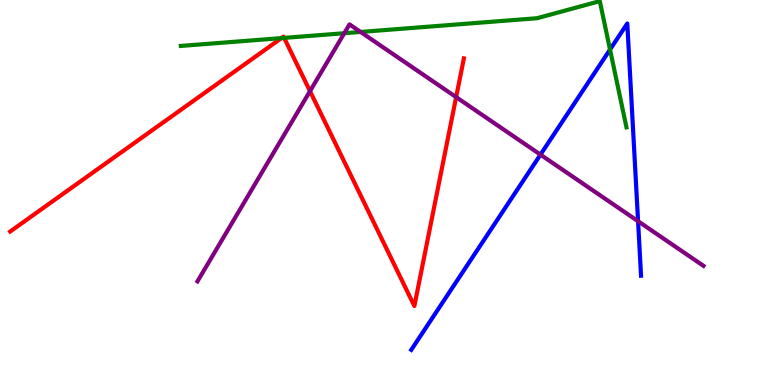[{'lines': ['blue', 'red'], 'intersections': []}, {'lines': ['green', 'red'], 'intersections': [{'x': 3.63, 'y': 9.01}, {'x': 3.67, 'y': 9.02}]}, {'lines': ['purple', 'red'], 'intersections': [{'x': 4.0, 'y': 7.63}, {'x': 5.89, 'y': 7.48}]}, {'lines': ['blue', 'green'], 'intersections': [{'x': 7.87, 'y': 8.71}]}, {'lines': ['blue', 'purple'], 'intersections': [{'x': 6.97, 'y': 5.98}, {'x': 8.23, 'y': 4.25}]}, {'lines': ['green', 'purple'], 'intersections': [{'x': 4.44, 'y': 9.14}, {'x': 4.65, 'y': 9.17}]}]